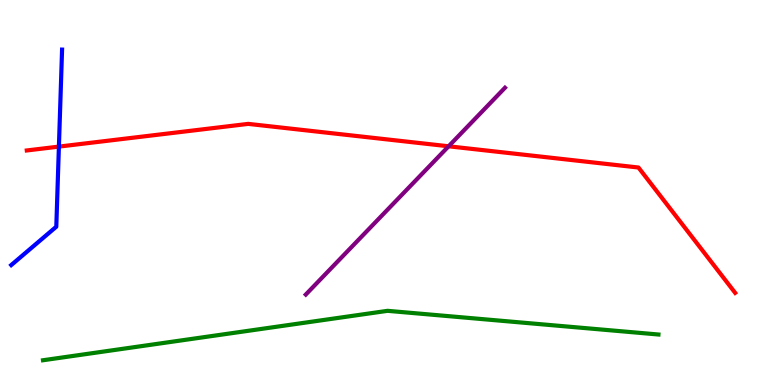[{'lines': ['blue', 'red'], 'intersections': [{'x': 0.76, 'y': 6.19}]}, {'lines': ['green', 'red'], 'intersections': []}, {'lines': ['purple', 'red'], 'intersections': [{'x': 5.79, 'y': 6.2}]}, {'lines': ['blue', 'green'], 'intersections': []}, {'lines': ['blue', 'purple'], 'intersections': []}, {'lines': ['green', 'purple'], 'intersections': []}]